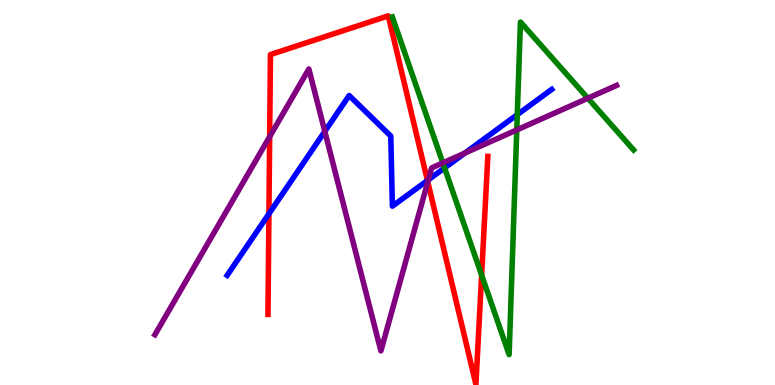[{'lines': ['blue', 'red'], 'intersections': [{'x': 3.47, 'y': 4.45}, {'x': 5.52, 'y': 5.31}]}, {'lines': ['green', 'red'], 'intersections': [{'x': 6.21, 'y': 2.85}]}, {'lines': ['purple', 'red'], 'intersections': [{'x': 3.48, 'y': 6.45}, {'x': 5.52, 'y': 5.28}]}, {'lines': ['blue', 'green'], 'intersections': [{'x': 5.74, 'y': 5.64}, {'x': 6.67, 'y': 7.02}]}, {'lines': ['blue', 'purple'], 'intersections': [{'x': 4.19, 'y': 6.59}, {'x': 5.53, 'y': 5.33}, {'x': 6.0, 'y': 6.02}]}, {'lines': ['green', 'purple'], 'intersections': [{'x': 5.71, 'y': 5.77}, {'x': 6.67, 'y': 6.63}, {'x': 7.59, 'y': 7.45}]}]